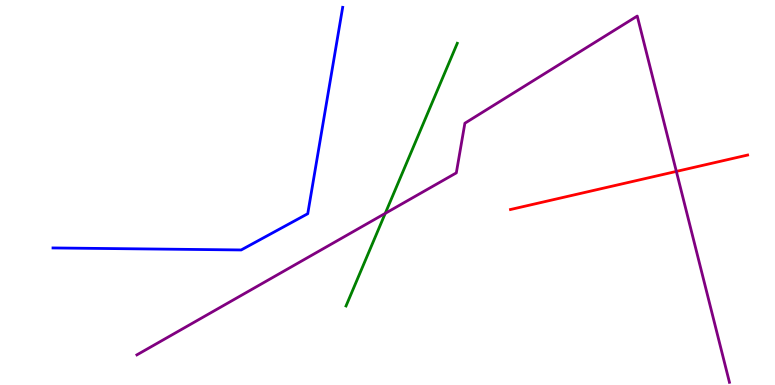[{'lines': ['blue', 'red'], 'intersections': []}, {'lines': ['green', 'red'], 'intersections': []}, {'lines': ['purple', 'red'], 'intersections': [{'x': 8.73, 'y': 5.55}]}, {'lines': ['blue', 'green'], 'intersections': []}, {'lines': ['blue', 'purple'], 'intersections': []}, {'lines': ['green', 'purple'], 'intersections': [{'x': 4.97, 'y': 4.46}]}]